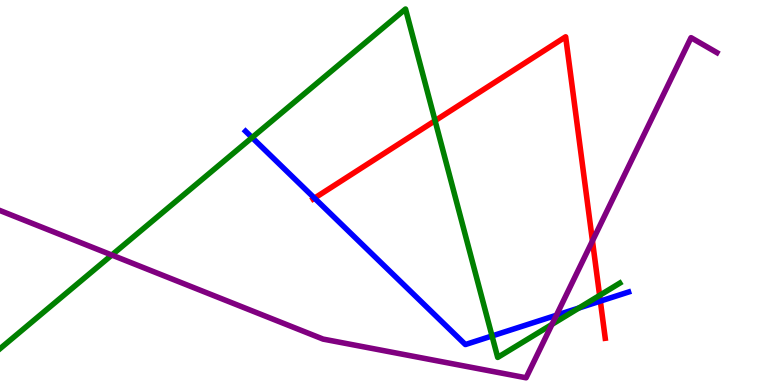[{'lines': ['blue', 'red'], 'intersections': [{'x': 4.06, 'y': 4.85}, {'x': 7.75, 'y': 2.18}]}, {'lines': ['green', 'red'], 'intersections': [{'x': 5.61, 'y': 6.87}, {'x': 7.74, 'y': 2.33}]}, {'lines': ['purple', 'red'], 'intersections': [{'x': 7.64, 'y': 3.74}]}, {'lines': ['blue', 'green'], 'intersections': [{'x': 3.25, 'y': 6.43}, {'x': 6.35, 'y': 1.27}, {'x': 7.47, 'y': 2.0}]}, {'lines': ['blue', 'purple'], 'intersections': [{'x': 7.18, 'y': 1.81}]}, {'lines': ['green', 'purple'], 'intersections': [{'x': 1.44, 'y': 3.38}, {'x': 7.12, 'y': 1.57}]}]